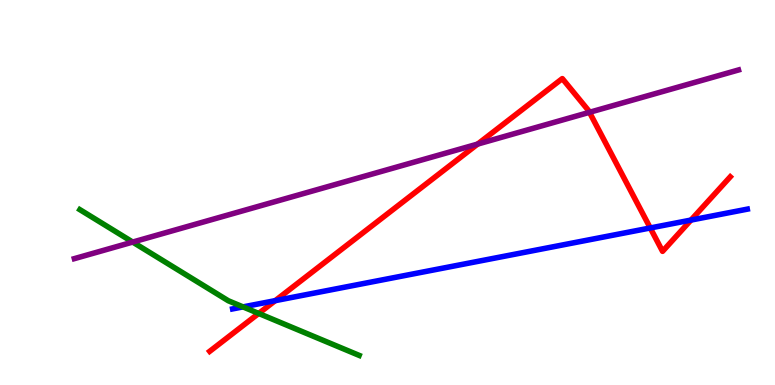[{'lines': ['blue', 'red'], 'intersections': [{'x': 3.55, 'y': 2.19}, {'x': 8.39, 'y': 4.08}, {'x': 8.92, 'y': 4.28}]}, {'lines': ['green', 'red'], 'intersections': [{'x': 3.34, 'y': 1.86}]}, {'lines': ['purple', 'red'], 'intersections': [{'x': 6.16, 'y': 6.26}, {'x': 7.61, 'y': 7.08}]}, {'lines': ['blue', 'green'], 'intersections': [{'x': 3.14, 'y': 2.03}]}, {'lines': ['blue', 'purple'], 'intersections': []}, {'lines': ['green', 'purple'], 'intersections': [{'x': 1.71, 'y': 3.71}]}]